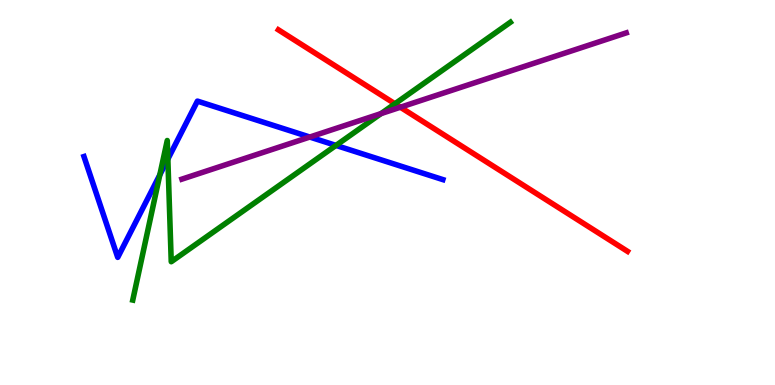[{'lines': ['blue', 'red'], 'intersections': []}, {'lines': ['green', 'red'], 'intersections': [{'x': 5.1, 'y': 7.3}]}, {'lines': ['purple', 'red'], 'intersections': [{'x': 5.17, 'y': 7.21}]}, {'lines': ['blue', 'green'], 'intersections': [{'x': 2.06, 'y': 5.46}, {'x': 2.17, 'y': 5.87}, {'x': 4.34, 'y': 6.22}]}, {'lines': ['blue', 'purple'], 'intersections': [{'x': 4.0, 'y': 6.44}]}, {'lines': ['green', 'purple'], 'intersections': [{'x': 4.92, 'y': 7.05}]}]